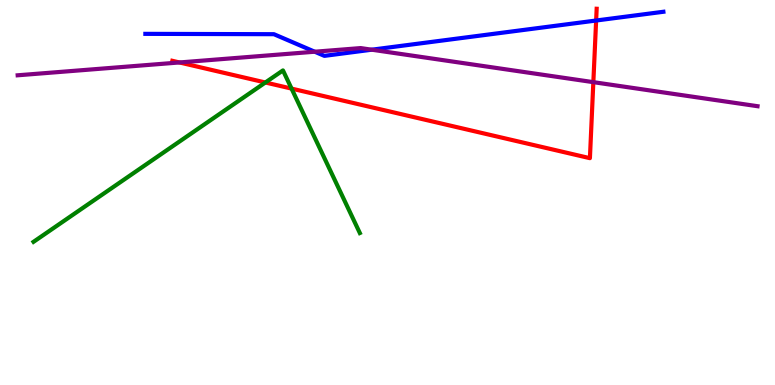[{'lines': ['blue', 'red'], 'intersections': [{'x': 7.69, 'y': 9.47}]}, {'lines': ['green', 'red'], 'intersections': [{'x': 3.42, 'y': 7.86}, {'x': 3.76, 'y': 7.7}]}, {'lines': ['purple', 'red'], 'intersections': [{'x': 2.32, 'y': 8.38}, {'x': 7.66, 'y': 7.87}]}, {'lines': ['blue', 'green'], 'intersections': []}, {'lines': ['blue', 'purple'], 'intersections': [{'x': 4.06, 'y': 8.66}, {'x': 4.8, 'y': 8.71}]}, {'lines': ['green', 'purple'], 'intersections': []}]